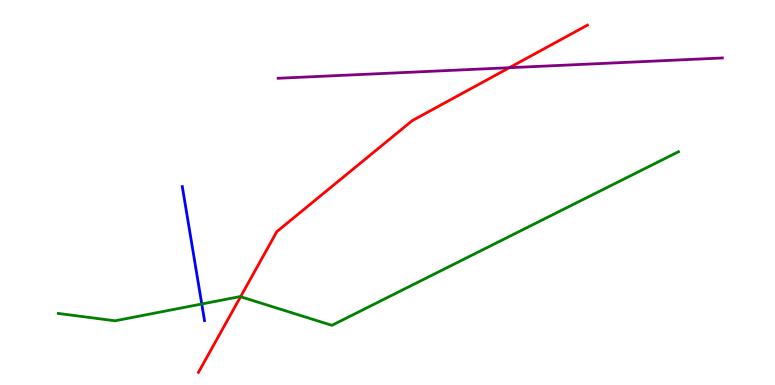[{'lines': ['blue', 'red'], 'intersections': []}, {'lines': ['green', 'red'], 'intersections': [{'x': 3.1, 'y': 2.29}]}, {'lines': ['purple', 'red'], 'intersections': [{'x': 6.57, 'y': 8.24}]}, {'lines': ['blue', 'green'], 'intersections': [{'x': 2.6, 'y': 2.1}]}, {'lines': ['blue', 'purple'], 'intersections': []}, {'lines': ['green', 'purple'], 'intersections': []}]